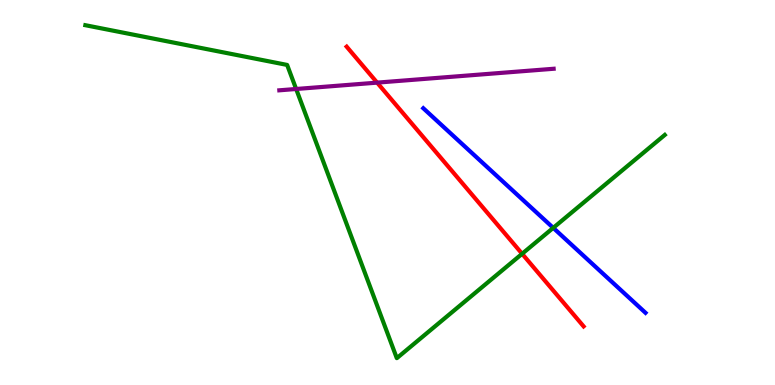[{'lines': ['blue', 'red'], 'intersections': []}, {'lines': ['green', 'red'], 'intersections': [{'x': 6.74, 'y': 3.41}]}, {'lines': ['purple', 'red'], 'intersections': [{'x': 4.87, 'y': 7.85}]}, {'lines': ['blue', 'green'], 'intersections': [{'x': 7.14, 'y': 4.08}]}, {'lines': ['blue', 'purple'], 'intersections': []}, {'lines': ['green', 'purple'], 'intersections': [{'x': 3.82, 'y': 7.69}]}]